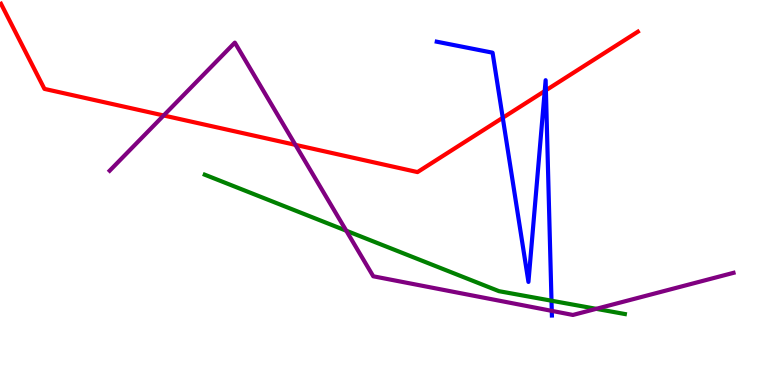[{'lines': ['blue', 'red'], 'intersections': [{'x': 6.49, 'y': 6.94}, {'x': 7.03, 'y': 7.64}, {'x': 7.04, 'y': 7.65}]}, {'lines': ['green', 'red'], 'intersections': []}, {'lines': ['purple', 'red'], 'intersections': [{'x': 2.11, 'y': 7.0}, {'x': 3.81, 'y': 6.24}]}, {'lines': ['blue', 'green'], 'intersections': [{'x': 7.12, 'y': 2.19}]}, {'lines': ['blue', 'purple'], 'intersections': [{'x': 7.12, 'y': 1.93}]}, {'lines': ['green', 'purple'], 'intersections': [{'x': 4.47, 'y': 4.01}, {'x': 7.69, 'y': 1.98}]}]